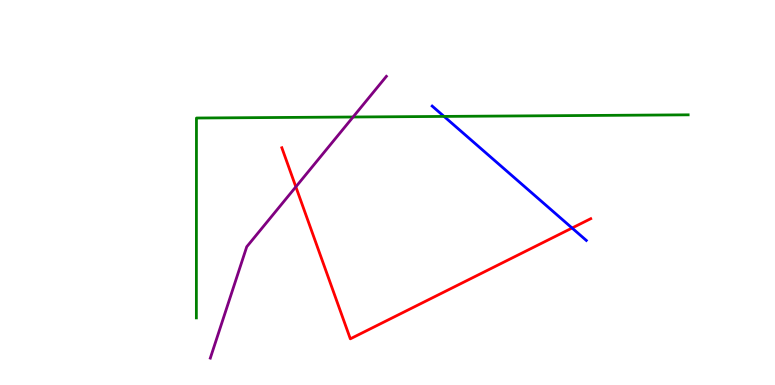[{'lines': ['blue', 'red'], 'intersections': [{'x': 7.38, 'y': 4.08}]}, {'lines': ['green', 'red'], 'intersections': []}, {'lines': ['purple', 'red'], 'intersections': [{'x': 3.82, 'y': 5.15}]}, {'lines': ['blue', 'green'], 'intersections': [{'x': 5.73, 'y': 6.98}]}, {'lines': ['blue', 'purple'], 'intersections': []}, {'lines': ['green', 'purple'], 'intersections': [{'x': 4.56, 'y': 6.96}]}]